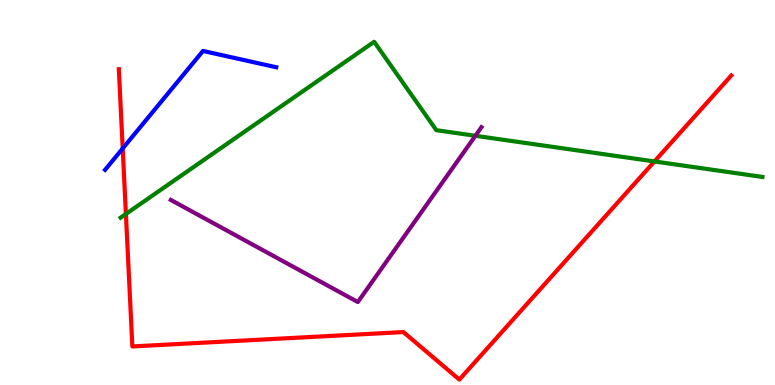[{'lines': ['blue', 'red'], 'intersections': [{'x': 1.58, 'y': 6.14}]}, {'lines': ['green', 'red'], 'intersections': [{'x': 1.62, 'y': 4.44}, {'x': 8.44, 'y': 5.81}]}, {'lines': ['purple', 'red'], 'intersections': []}, {'lines': ['blue', 'green'], 'intersections': []}, {'lines': ['blue', 'purple'], 'intersections': []}, {'lines': ['green', 'purple'], 'intersections': [{'x': 6.13, 'y': 6.47}]}]